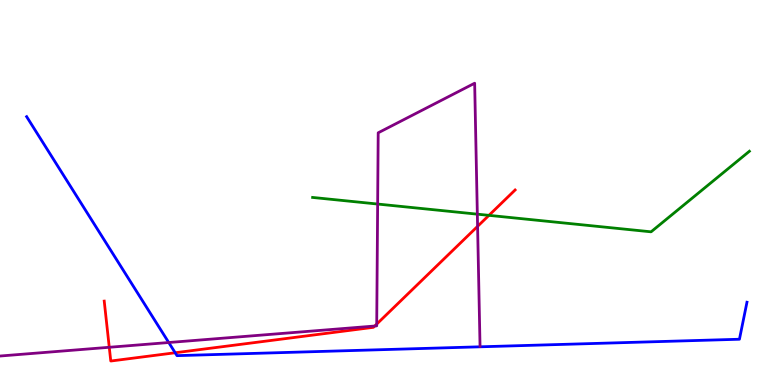[{'lines': ['blue', 'red'], 'intersections': [{'x': 2.26, 'y': 0.837}]}, {'lines': ['green', 'red'], 'intersections': [{'x': 6.31, 'y': 4.41}]}, {'lines': ['purple', 'red'], 'intersections': [{'x': 1.41, 'y': 0.98}, {'x': 4.84, 'y': 1.53}, {'x': 4.86, 'y': 1.58}, {'x': 6.16, 'y': 4.12}]}, {'lines': ['blue', 'green'], 'intersections': []}, {'lines': ['blue', 'purple'], 'intersections': [{'x': 2.18, 'y': 1.1}]}, {'lines': ['green', 'purple'], 'intersections': [{'x': 4.87, 'y': 4.7}, {'x': 6.16, 'y': 4.44}]}]